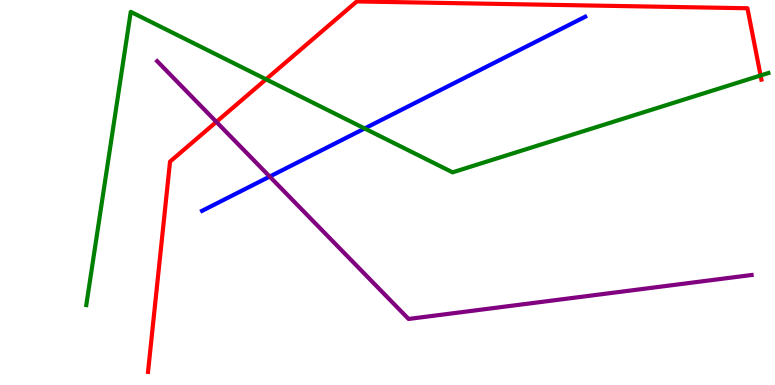[{'lines': ['blue', 'red'], 'intersections': []}, {'lines': ['green', 'red'], 'intersections': [{'x': 3.43, 'y': 7.94}, {'x': 9.81, 'y': 8.04}]}, {'lines': ['purple', 'red'], 'intersections': [{'x': 2.79, 'y': 6.83}]}, {'lines': ['blue', 'green'], 'intersections': [{'x': 4.71, 'y': 6.66}]}, {'lines': ['blue', 'purple'], 'intersections': [{'x': 3.48, 'y': 5.41}]}, {'lines': ['green', 'purple'], 'intersections': []}]